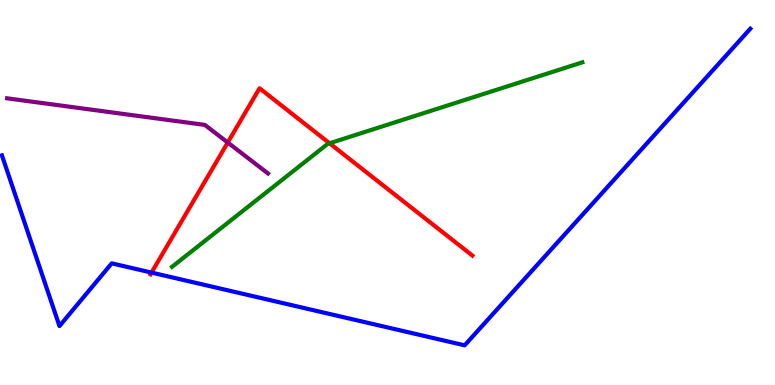[{'lines': ['blue', 'red'], 'intersections': [{'x': 1.96, 'y': 2.92}]}, {'lines': ['green', 'red'], 'intersections': [{'x': 4.25, 'y': 6.28}]}, {'lines': ['purple', 'red'], 'intersections': [{'x': 2.94, 'y': 6.3}]}, {'lines': ['blue', 'green'], 'intersections': []}, {'lines': ['blue', 'purple'], 'intersections': []}, {'lines': ['green', 'purple'], 'intersections': []}]